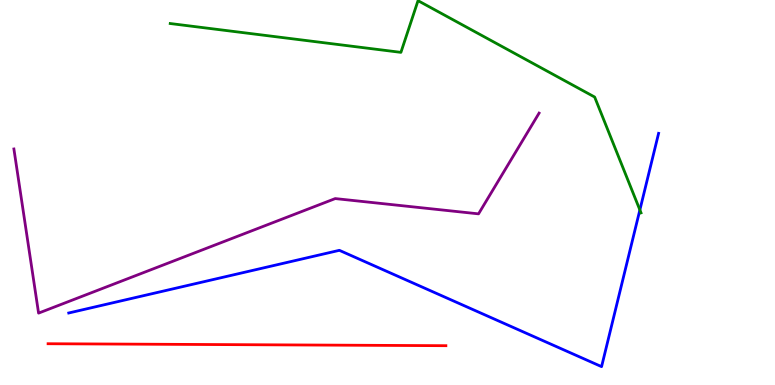[{'lines': ['blue', 'red'], 'intersections': []}, {'lines': ['green', 'red'], 'intersections': []}, {'lines': ['purple', 'red'], 'intersections': []}, {'lines': ['blue', 'green'], 'intersections': [{'x': 8.26, 'y': 4.55}]}, {'lines': ['blue', 'purple'], 'intersections': []}, {'lines': ['green', 'purple'], 'intersections': []}]